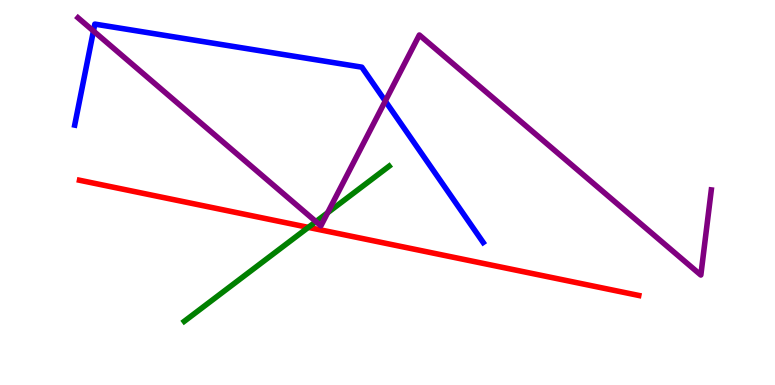[{'lines': ['blue', 'red'], 'intersections': []}, {'lines': ['green', 'red'], 'intersections': [{'x': 3.98, 'y': 4.09}]}, {'lines': ['purple', 'red'], 'intersections': []}, {'lines': ['blue', 'green'], 'intersections': []}, {'lines': ['blue', 'purple'], 'intersections': [{'x': 1.21, 'y': 9.19}, {'x': 4.97, 'y': 7.38}]}, {'lines': ['green', 'purple'], 'intersections': [{'x': 4.08, 'y': 4.24}, {'x': 4.23, 'y': 4.47}]}]